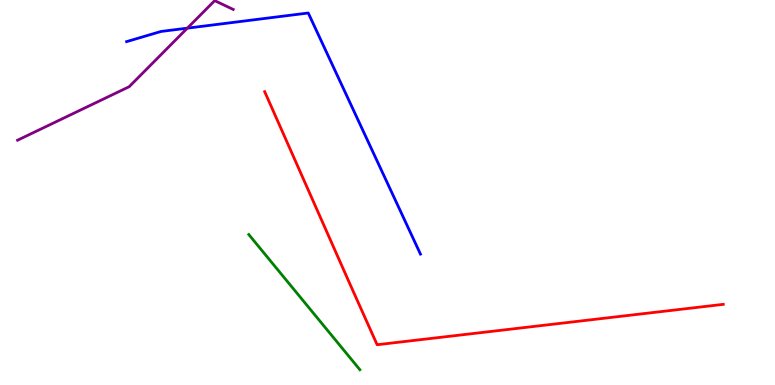[{'lines': ['blue', 'red'], 'intersections': []}, {'lines': ['green', 'red'], 'intersections': []}, {'lines': ['purple', 'red'], 'intersections': []}, {'lines': ['blue', 'green'], 'intersections': []}, {'lines': ['blue', 'purple'], 'intersections': [{'x': 2.42, 'y': 9.27}]}, {'lines': ['green', 'purple'], 'intersections': []}]